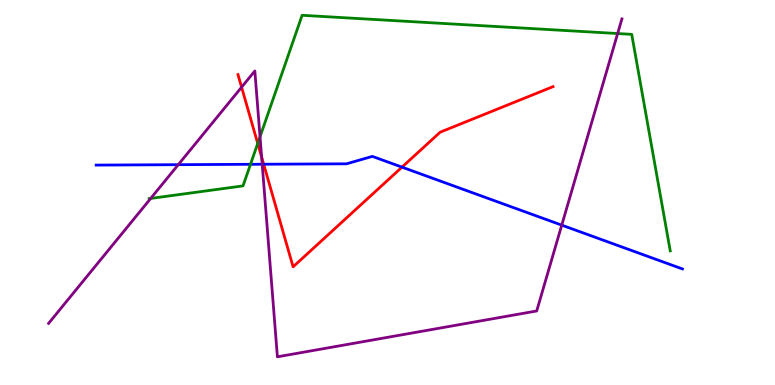[{'lines': ['blue', 'red'], 'intersections': [{'x': 3.4, 'y': 5.73}, {'x': 5.19, 'y': 5.66}]}, {'lines': ['green', 'red'], 'intersections': [{'x': 3.33, 'y': 6.27}]}, {'lines': ['purple', 'red'], 'intersections': [{'x': 3.12, 'y': 7.74}, {'x': 3.38, 'y': 5.92}]}, {'lines': ['blue', 'green'], 'intersections': [{'x': 3.23, 'y': 5.73}]}, {'lines': ['blue', 'purple'], 'intersections': [{'x': 2.3, 'y': 5.72}, {'x': 3.38, 'y': 5.73}, {'x': 7.25, 'y': 4.15}]}, {'lines': ['green', 'purple'], 'intersections': [{'x': 1.94, 'y': 4.85}, {'x': 3.36, 'y': 6.45}, {'x': 7.97, 'y': 9.13}]}]